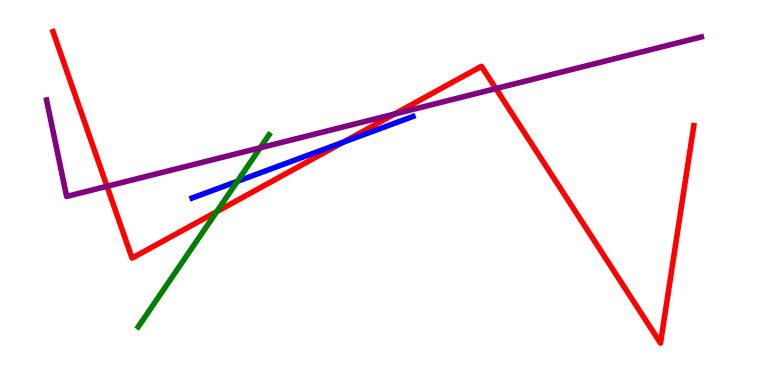[{'lines': ['blue', 'red'], 'intersections': [{'x': 4.43, 'y': 6.3}]}, {'lines': ['green', 'red'], 'intersections': [{'x': 2.8, 'y': 4.5}]}, {'lines': ['purple', 'red'], 'intersections': [{'x': 1.38, 'y': 5.16}, {'x': 5.09, 'y': 7.04}, {'x': 6.4, 'y': 7.7}]}, {'lines': ['blue', 'green'], 'intersections': [{'x': 3.06, 'y': 5.29}]}, {'lines': ['blue', 'purple'], 'intersections': []}, {'lines': ['green', 'purple'], 'intersections': [{'x': 3.36, 'y': 6.16}]}]